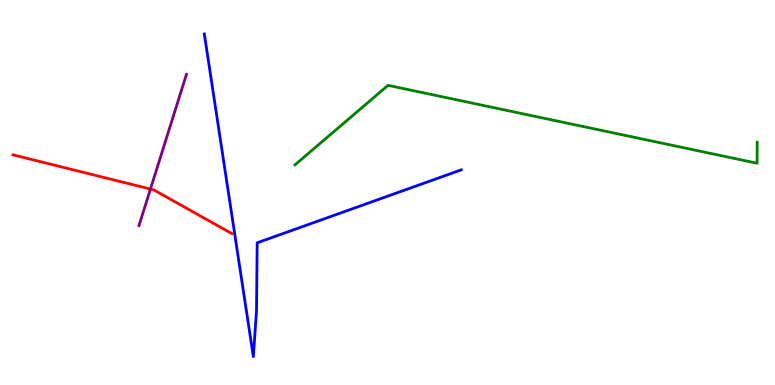[{'lines': ['blue', 'red'], 'intersections': []}, {'lines': ['green', 'red'], 'intersections': []}, {'lines': ['purple', 'red'], 'intersections': [{'x': 1.94, 'y': 5.09}]}, {'lines': ['blue', 'green'], 'intersections': []}, {'lines': ['blue', 'purple'], 'intersections': []}, {'lines': ['green', 'purple'], 'intersections': []}]